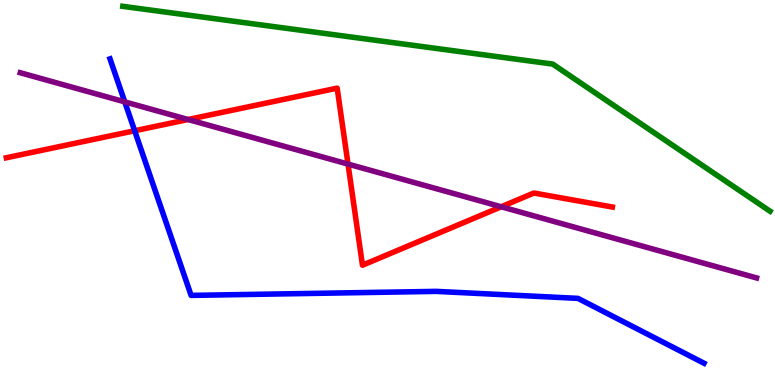[{'lines': ['blue', 'red'], 'intersections': [{'x': 1.74, 'y': 6.6}]}, {'lines': ['green', 'red'], 'intersections': []}, {'lines': ['purple', 'red'], 'intersections': [{'x': 2.43, 'y': 6.9}, {'x': 4.49, 'y': 5.74}, {'x': 6.47, 'y': 4.63}]}, {'lines': ['blue', 'green'], 'intersections': []}, {'lines': ['blue', 'purple'], 'intersections': [{'x': 1.61, 'y': 7.35}]}, {'lines': ['green', 'purple'], 'intersections': []}]